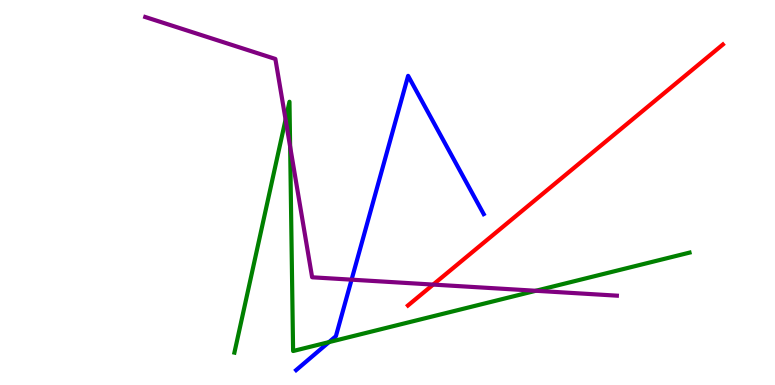[{'lines': ['blue', 'red'], 'intersections': []}, {'lines': ['green', 'red'], 'intersections': []}, {'lines': ['purple', 'red'], 'intersections': [{'x': 5.59, 'y': 2.61}]}, {'lines': ['blue', 'green'], 'intersections': [{'x': 4.24, 'y': 1.11}]}, {'lines': ['blue', 'purple'], 'intersections': [{'x': 4.54, 'y': 2.74}]}, {'lines': ['green', 'purple'], 'intersections': [{'x': 3.68, 'y': 6.89}, {'x': 3.74, 'y': 6.19}, {'x': 6.91, 'y': 2.45}]}]